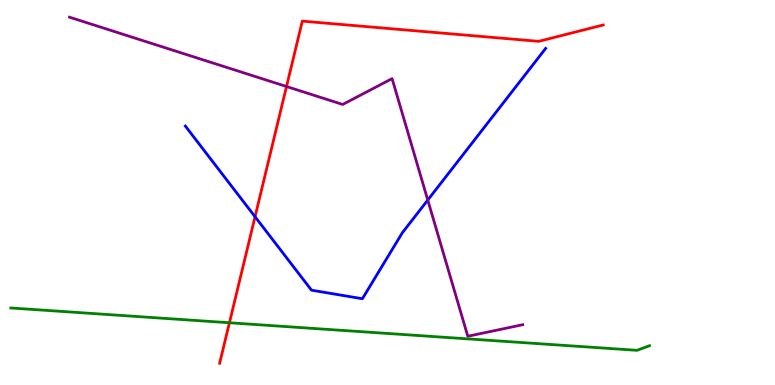[{'lines': ['blue', 'red'], 'intersections': [{'x': 3.29, 'y': 4.37}]}, {'lines': ['green', 'red'], 'intersections': [{'x': 2.96, 'y': 1.62}]}, {'lines': ['purple', 'red'], 'intersections': [{'x': 3.7, 'y': 7.75}]}, {'lines': ['blue', 'green'], 'intersections': []}, {'lines': ['blue', 'purple'], 'intersections': [{'x': 5.52, 'y': 4.8}]}, {'lines': ['green', 'purple'], 'intersections': []}]